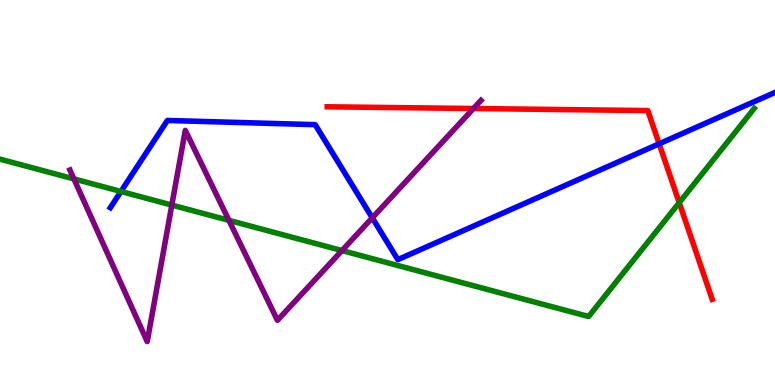[{'lines': ['blue', 'red'], 'intersections': [{'x': 8.51, 'y': 6.26}]}, {'lines': ['green', 'red'], 'intersections': [{'x': 8.76, 'y': 4.74}]}, {'lines': ['purple', 'red'], 'intersections': [{'x': 6.11, 'y': 7.18}]}, {'lines': ['blue', 'green'], 'intersections': [{'x': 1.56, 'y': 5.03}]}, {'lines': ['blue', 'purple'], 'intersections': [{'x': 4.8, 'y': 4.34}]}, {'lines': ['green', 'purple'], 'intersections': [{'x': 0.954, 'y': 5.35}, {'x': 2.22, 'y': 4.67}, {'x': 2.95, 'y': 4.28}, {'x': 4.41, 'y': 3.49}]}]